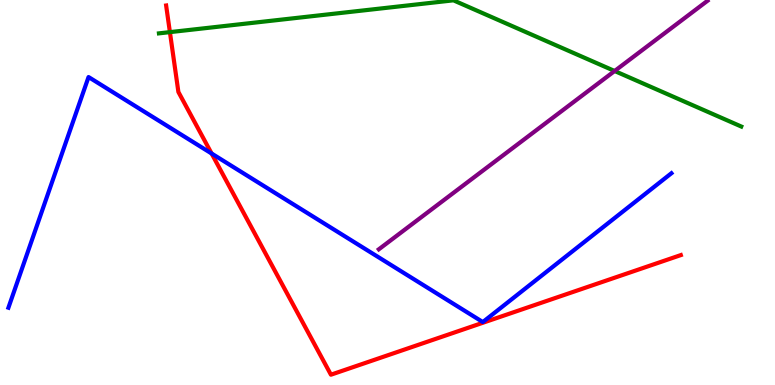[{'lines': ['blue', 'red'], 'intersections': [{'x': 2.73, 'y': 6.01}]}, {'lines': ['green', 'red'], 'intersections': [{'x': 2.19, 'y': 9.17}]}, {'lines': ['purple', 'red'], 'intersections': []}, {'lines': ['blue', 'green'], 'intersections': []}, {'lines': ['blue', 'purple'], 'intersections': []}, {'lines': ['green', 'purple'], 'intersections': [{'x': 7.93, 'y': 8.16}]}]